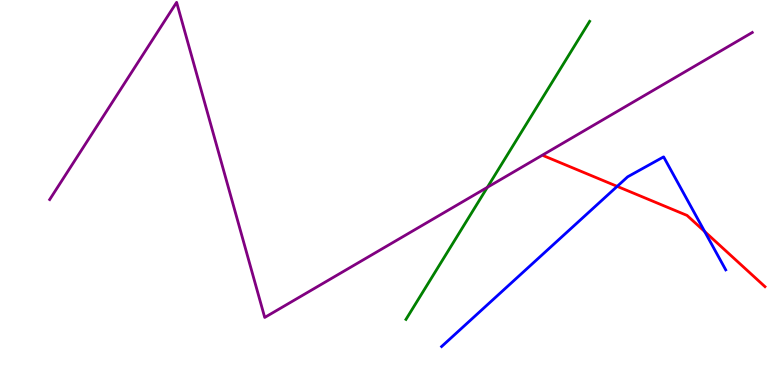[{'lines': ['blue', 'red'], 'intersections': [{'x': 7.96, 'y': 5.16}, {'x': 9.09, 'y': 3.99}]}, {'lines': ['green', 'red'], 'intersections': []}, {'lines': ['purple', 'red'], 'intersections': []}, {'lines': ['blue', 'green'], 'intersections': []}, {'lines': ['blue', 'purple'], 'intersections': []}, {'lines': ['green', 'purple'], 'intersections': [{'x': 6.29, 'y': 5.13}]}]